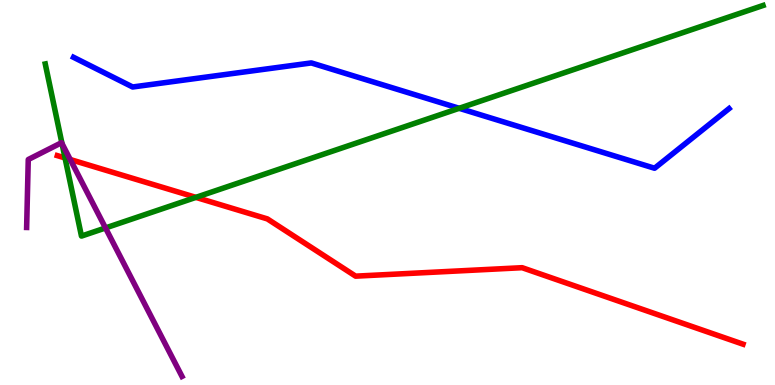[{'lines': ['blue', 'red'], 'intersections': []}, {'lines': ['green', 'red'], 'intersections': [{'x': 0.839, 'y': 5.9}, {'x': 2.53, 'y': 4.87}]}, {'lines': ['purple', 'red'], 'intersections': [{'x': 0.906, 'y': 5.86}]}, {'lines': ['blue', 'green'], 'intersections': [{'x': 5.92, 'y': 7.19}]}, {'lines': ['blue', 'purple'], 'intersections': []}, {'lines': ['green', 'purple'], 'intersections': [{'x': 0.8, 'y': 6.27}, {'x': 1.36, 'y': 4.08}]}]